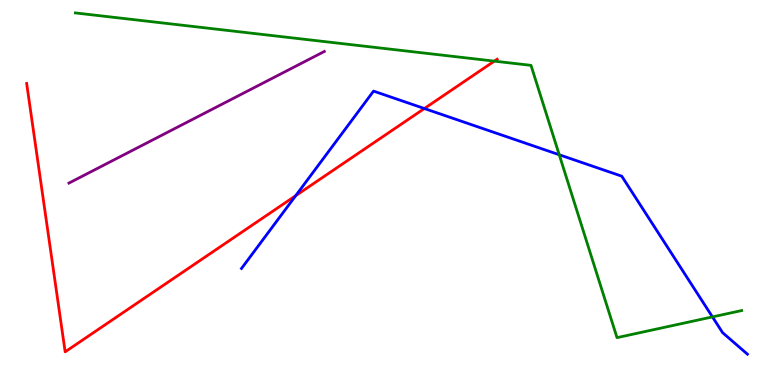[{'lines': ['blue', 'red'], 'intersections': [{'x': 3.82, 'y': 4.92}, {'x': 5.48, 'y': 7.18}]}, {'lines': ['green', 'red'], 'intersections': [{'x': 6.38, 'y': 8.41}]}, {'lines': ['purple', 'red'], 'intersections': []}, {'lines': ['blue', 'green'], 'intersections': [{'x': 7.22, 'y': 5.98}, {'x': 9.19, 'y': 1.77}]}, {'lines': ['blue', 'purple'], 'intersections': []}, {'lines': ['green', 'purple'], 'intersections': []}]